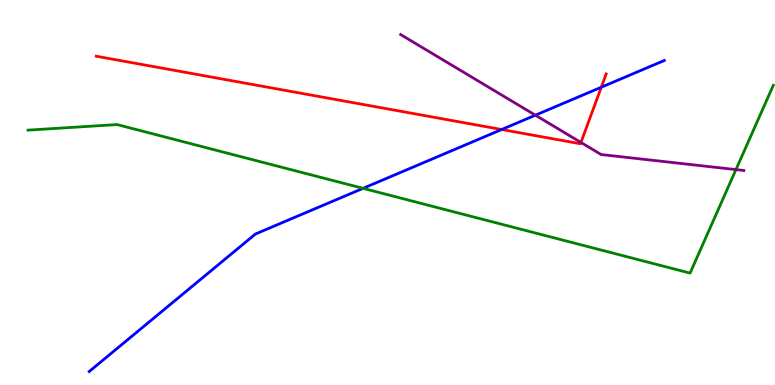[{'lines': ['blue', 'red'], 'intersections': [{'x': 6.47, 'y': 6.64}, {'x': 7.76, 'y': 7.73}]}, {'lines': ['green', 'red'], 'intersections': []}, {'lines': ['purple', 'red'], 'intersections': [{'x': 7.5, 'y': 6.3}]}, {'lines': ['blue', 'green'], 'intersections': [{'x': 4.68, 'y': 5.11}]}, {'lines': ['blue', 'purple'], 'intersections': [{'x': 6.91, 'y': 7.01}]}, {'lines': ['green', 'purple'], 'intersections': [{'x': 9.5, 'y': 5.59}]}]